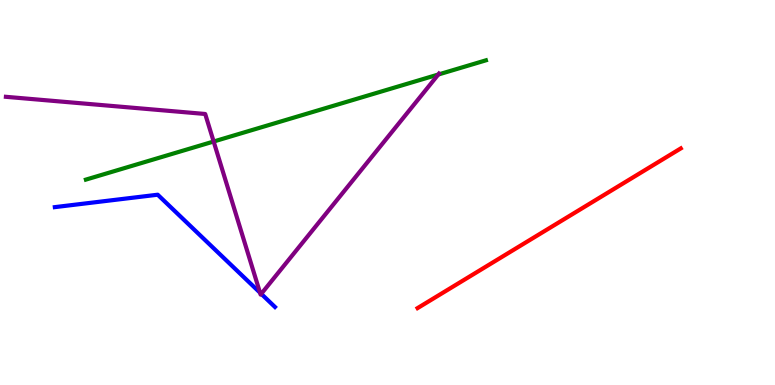[{'lines': ['blue', 'red'], 'intersections': []}, {'lines': ['green', 'red'], 'intersections': []}, {'lines': ['purple', 'red'], 'intersections': []}, {'lines': ['blue', 'green'], 'intersections': []}, {'lines': ['blue', 'purple'], 'intersections': [{'x': 3.36, 'y': 2.4}, {'x': 3.37, 'y': 2.37}]}, {'lines': ['green', 'purple'], 'intersections': [{'x': 2.76, 'y': 6.32}, {'x': 5.66, 'y': 8.06}]}]